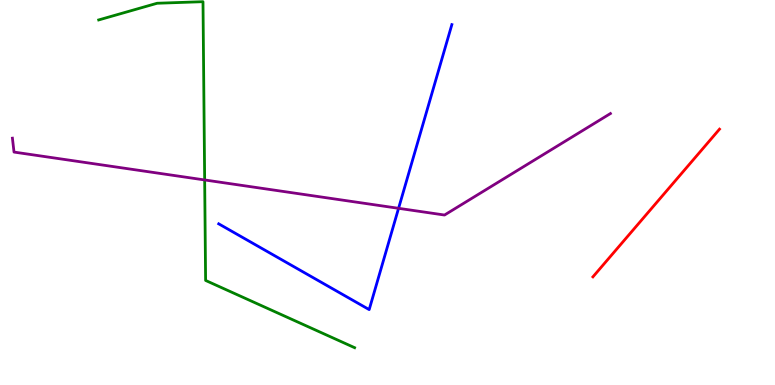[{'lines': ['blue', 'red'], 'intersections': []}, {'lines': ['green', 'red'], 'intersections': []}, {'lines': ['purple', 'red'], 'intersections': []}, {'lines': ['blue', 'green'], 'intersections': []}, {'lines': ['blue', 'purple'], 'intersections': [{'x': 5.14, 'y': 4.59}]}, {'lines': ['green', 'purple'], 'intersections': [{'x': 2.64, 'y': 5.33}]}]